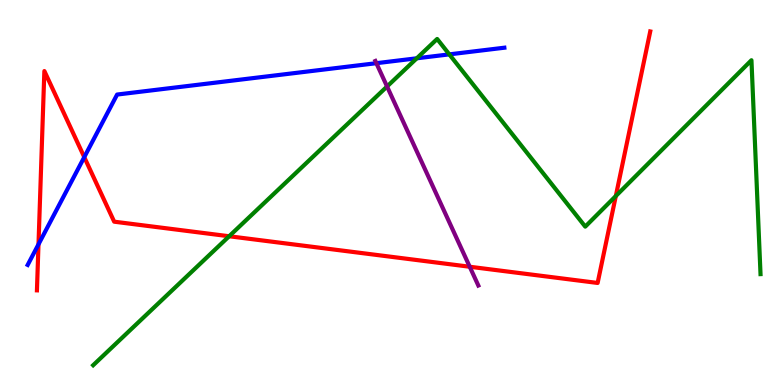[{'lines': ['blue', 'red'], 'intersections': [{'x': 0.497, 'y': 3.65}, {'x': 1.09, 'y': 5.92}]}, {'lines': ['green', 'red'], 'intersections': [{'x': 2.96, 'y': 3.86}, {'x': 7.95, 'y': 4.91}]}, {'lines': ['purple', 'red'], 'intersections': [{'x': 6.06, 'y': 3.07}]}, {'lines': ['blue', 'green'], 'intersections': [{'x': 5.38, 'y': 8.49}, {'x': 5.8, 'y': 8.59}]}, {'lines': ['blue', 'purple'], 'intersections': [{'x': 4.86, 'y': 8.36}]}, {'lines': ['green', 'purple'], 'intersections': [{'x': 4.99, 'y': 7.75}]}]